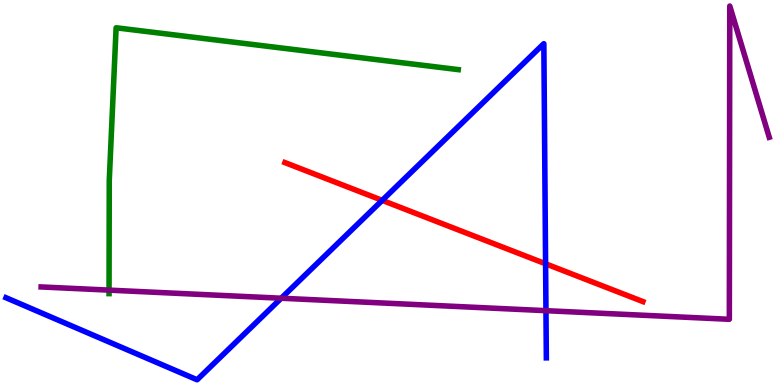[{'lines': ['blue', 'red'], 'intersections': [{'x': 4.93, 'y': 4.8}, {'x': 7.04, 'y': 3.15}]}, {'lines': ['green', 'red'], 'intersections': []}, {'lines': ['purple', 'red'], 'intersections': []}, {'lines': ['blue', 'green'], 'intersections': []}, {'lines': ['blue', 'purple'], 'intersections': [{'x': 3.63, 'y': 2.25}, {'x': 7.04, 'y': 1.93}]}, {'lines': ['green', 'purple'], 'intersections': [{'x': 1.41, 'y': 2.46}]}]